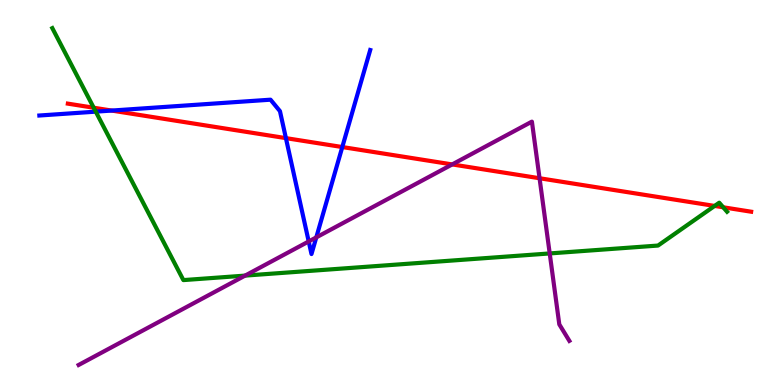[{'lines': ['blue', 'red'], 'intersections': [{'x': 1.44, 'y': 7.13}, {'x': 3.69, 'y': 6.41}, {'x': 4.42, 'y': 6.18}]}, {'lines': ['green', 'red'], 'intersections': [{'x': 1.21, 'y': 7.2}, {'x': 9.22, 'y': 4.65}, {'x': 9.33, 'y': 4.62}]}, {'lines': ['purple', 'red'], 'intersections': [{'x': 5.83, 'y': 5.73}, {'x': 6.96, 'y': 5.37}]}, {'lines': ['blue', 'green'], 'intersections': [{'x': 1.24, 'y': 7.1}]}, {'lines': ['blue', 'purple'], 'intersections': [{'x': 3.98, 'y': 3.73}, {'x': 4.08, 'y': 3.83}]}, {'lines': ['green', 'purple'], 'intersections': [{'x': 3.16, 'y': 2.84}, {'x': 7.09, 'y': 3.42}]}]